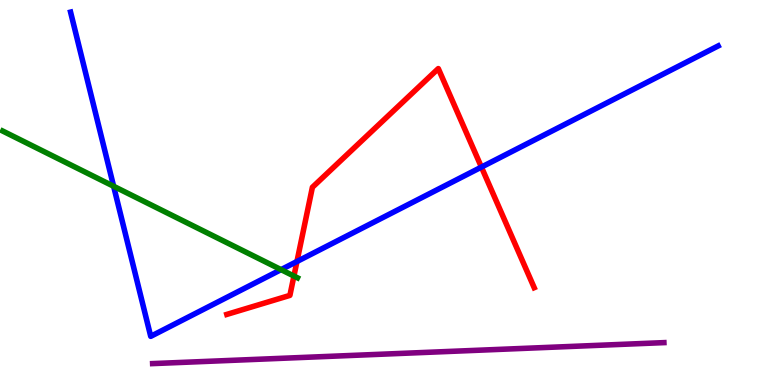[{'lines': ['blue', 'red'], 'intersections': [{'x': 3.83, 'y': 3.21}, {'x': 6.21, 'y': 5.66}]}, {'lines': ['green', 'red'], 'intersections': [{'x': 3.79, 'y': 2.83}]}, {'lines': ['purple', 'red'], 'intersections': []}, {'lines': ['blue', 'green'], 'intersections': [{'x': 1.47, 'y': 5.16}, {'x': 3.63, 'y': 3.0}]}, {'lines': ['blue', 'purple'], 'intersections': []}, {'lines': ['green', 'purple'], 'intersections': []}]